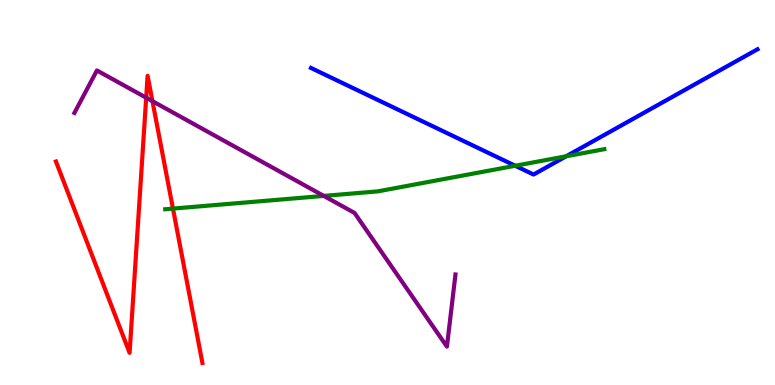[{'lines': ['blue', 'red'], 'intersections': []}, {'lines': ['green', 'red'], 'intersections': [{'x': 2.23, 'y': 4.58}]}, {'lines': ['purple', 'red'], 'intersections': [{'x': 1.89, 'y': 7.46}, {'x': 1.97, 'y': 7.37}]}, {'lines': ['blue', 'green'], 'intersections': [{'x': 6.65, 'y': 5.69}, {'x': 7.31, 'y': 5.94}]}, {'lines': ['blue', 'purple'], 'intersections': []}, {'lines': ['green', 'purple'], 'intersections': [{'x': 4.18, 'y': 4.91}]}]